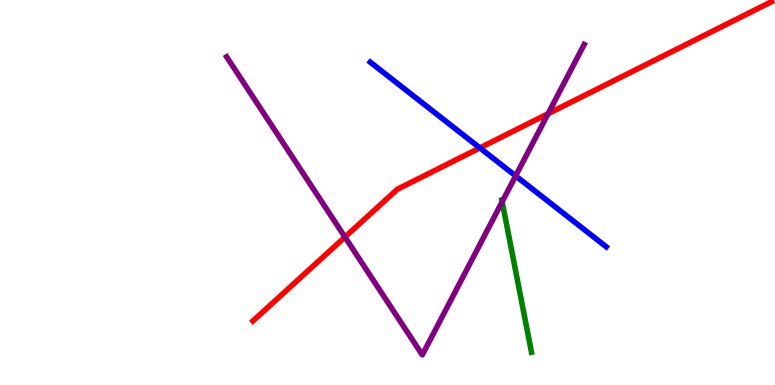[{'lines': ['blue', 'red'], 'intersections': [{'x': 6.19, 'y': 6.16}]}, {'lines': ['green', 'red'], 'intersections': []}, {'lines': ['purple', 'red'], 'intersections': [{'x': 4.45, 'y': 3.84}, {'x': 7.07, 'y': 7.05}]}, {'lines': ['blue', 'green'], 'intersections': []}, {'lines': ['blue', 'purple'], 'intersections': [{'x': 6.65, 'y': 5.43}]}, {'lines': ['green', 'purple'], 'intersections': [{'x': 6.48, 'y': 4.76}]}]